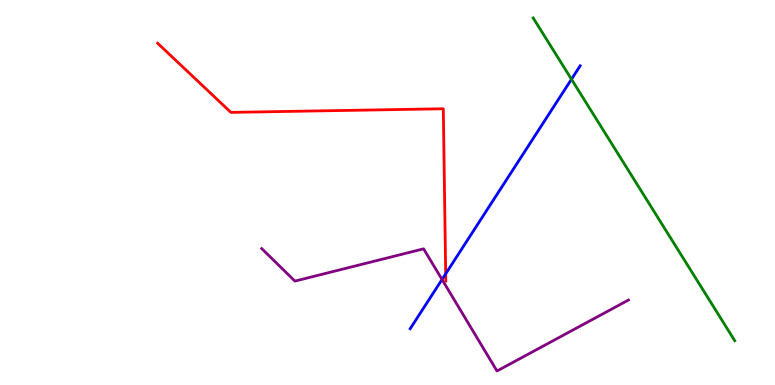[{'lines': ['blue', 'red'], 'intersections': [{'x': 5.75, 'y': 2.89}]}, {'lines': ['green', 'red'], 'intersections': []}, {'lines': ['purple', 'red'], 'intersections': []}, {'lines': ['blue', 'green'], 'intersections': [{'x': 7.37, 'y': 7.94}]}, {'lines': ['blue', 'purple'], 'intersections': [{'x': 5.7, 'y': 2.74}]}, {'lines': ['green', 'purple'], 'intersections': []}]